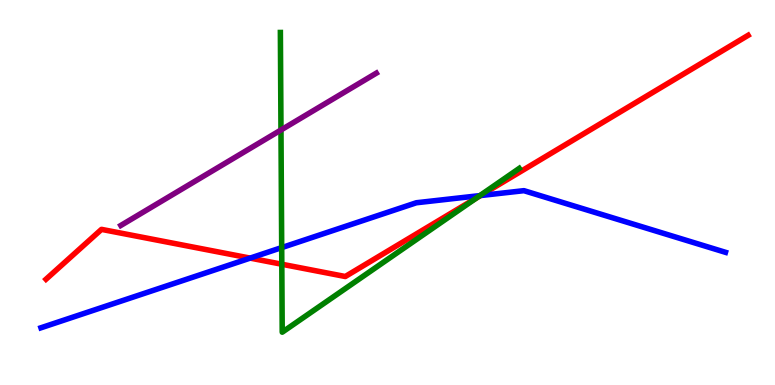[{'lines': ['blue', 'red'], 'intersections': [{'x': 3.23, 'y': 3.3}, {'x': 6.2, 'y': 4.92}]}, {'lines': ['green', 'red'], 'intersections': [{'x': 3.64, 'y': 3.14}, {'x': 6.15, 'y': 4.86}]}, {'lines': ['purple', 'red'], 'intersections': []}, {'lines': ['blue', 'green'], 'intersections': [{'x': 3.63, 'y': 3.57}, {'x': 6.19, 'y': 4.92}]}, {'lines': ['blue', 'purple'], 'intersections': []}, {'lines': ['green', 'purple'], 'intersections': [{'x': 3.63, 'y': 6.62}]}]